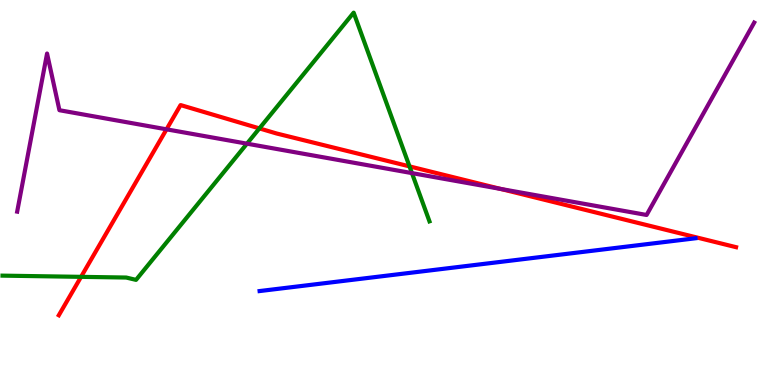[{'lines': ['blue', 'red'], 'intersections': []}, {'lines': ['green', 'red'], 'intersections': [{'x': 1.05, 'y': 2.81}, {'x': 3.35, 'y': 6.66}, {'x': 5.28, 'y': 5.68}]}, {'lines': ['purple', 'red'], 'intersections': [{'x': 2.15, 'y': 6.64}, {'x': 6.46, 'y': 5.09}]}, {'lines': ['blue', 'green'], 'intersections': []}, {'lines': ['blue', 'purple'], 'intersections': []}, {'lines': ['green', 'purple'], 'intersections': [{'x': 3.19, 'y': 6.27}, {'x': 5.32, 'y': 5.5}]}]